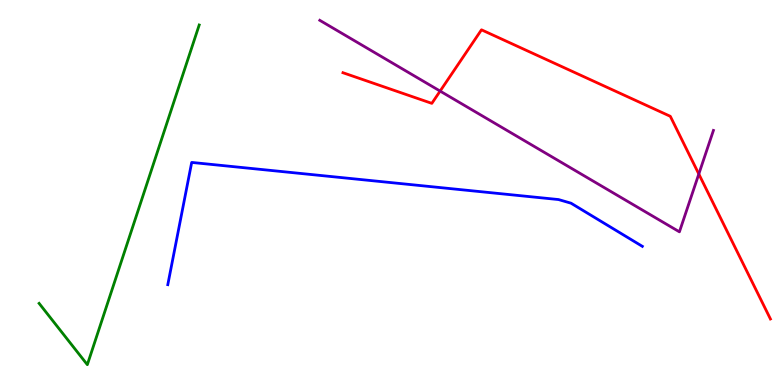[{'lines': ['blue', 'red'], 'intersections': []}, {'lines': ['green', 'red'], 'intersections': []}, {'lines': ['purple', 'red'], 'intersections': [{'x': 5.68, 'y': 7.63}, {'x': 9.02, 'y': 5.48}]}, {'lines': ['blue', 'green'], 'intersections': []}, {'lines': ['blue', 'purple'], 'intersections': []}, {'lines': ['green', 'purple'], 'intersections': []}]